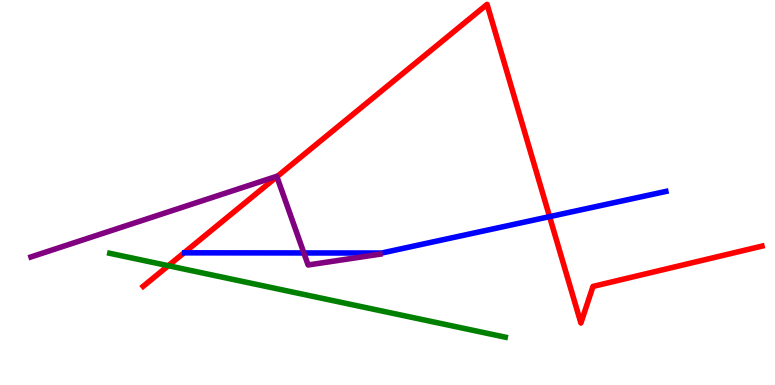[{'lines': ['blue', 'red'], 'intersections': [{'x': 7.09, 'y': 4.37}]}, {'lines': ['green', 'red'], 'intersections': [{'x': 2.17, 'y': 3.1}]}, {'lines': ['purple', 'red'], 'intersections': [{'x': 3.57, 'y': 5.41}]}, {'lines': ['blue', 'green'], 'intersections': []}, {'lines': ['blue', 'purple'], 'intersections': [{'x': 3.92, 'y': 3.43}]}, {'lines': ['green', 'purple'], 'intersections': []}]